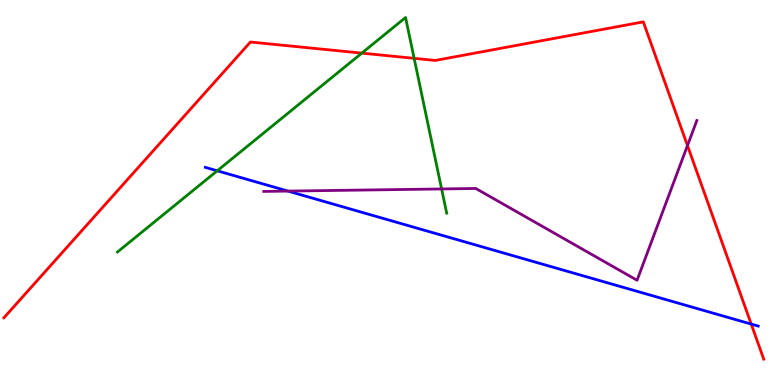[{'lines': ['blue', 'red'], 'intersections': [{'x': 9.69, 'y': 1.58}]}, {'lines': ['green', 'red'], 'intersections': [{'x': 4.67, 'y': 8.62}, {'x': 5.34, 'y': 8.48}]}, {'lines': ['purple', 'red'], 'intersections': [{'x': 8.87, 'y': 6.22}]}, {'lines': ['blue', 'green'], 'intersections': [{'x': 2.8, 'y': 5.56}]}, {'lines': ['blue', 'purple'], 'intersections': [{'x': 3.72, 'y': 5.04}]}, {'lines': ['green', 'purple'], 'intersections': [{'x': 5.7, 'y': 5.09}]}]